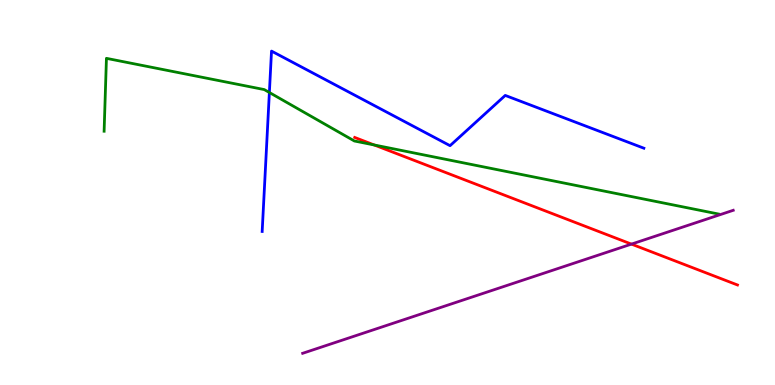[{'lines': ['blue', 'red'], 'intersections': []}, {'lines': ['green', 'red'], 'intersections': [{'x': 4.83, 'y': 6.23}]}, {'lines': ['purple', 'red'], 'intersections': [{'x': 8.15, 'y': 3.66}]}, {'lines': ['blue', 'green'], 'intersections': [{'x': 3.48, 'y': 7.6}]}, {'lines': ['blue', 'purple'], 'intersections': []}, {'lines': ['green', 'purple'], 'intersections': []}]